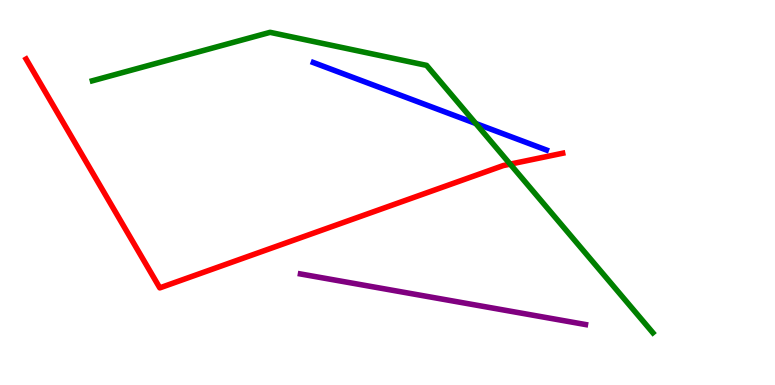[{'lines': ['blue', 'red'], 'intersections': []}, {'lines': ['green', 'red'], 'intersections': [{'x': 6.58, 'y': 5.74}]}, {'lines': ['purple', 'red'], 'intersections': []}, {'lines': ['blue', 'green'], 'intersections': [{'x': 6.14, 'y': 6.79}]}, {'lines': ['blue', 'purple'], 'intersections': []}, {'lines': ['green', 'purple'], 'intersections': []}]